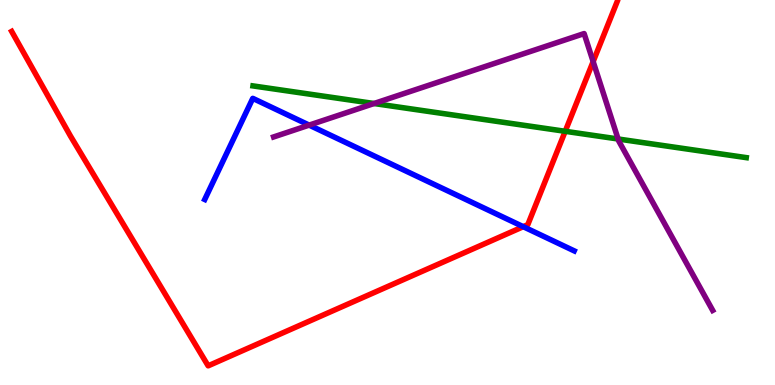[{'lines': ['blue', 'red'], 'intersections': [{'x': 6.75, 'y': 4.11}]}, {'lines': ['green', 'red'], 'intersections': [{'x': 7.29, 'y': 6.59}]}, {'lines': ['purple', 'red'], 'intersections': [{'x': 7.65, 'y': 8.4}]}, {'lines': ['blue', 'green'], 'intersections': []}, {'lines': ['blue', 'purple'], 'intersections': [{'x': 3.99, 'y': 6.75}]}, {'lines': ['green', 'purple'], 'intersections': [{'x': 4.83, 'y': 7.31}, {'x': 7.98, 'y': 6.39}]}]